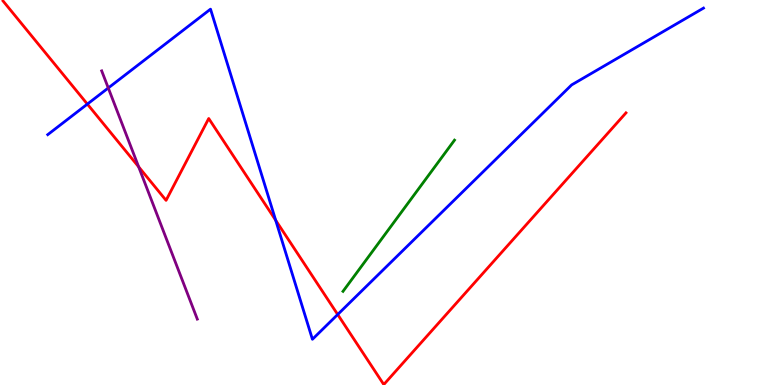[{'lines': ['blue', 'red'], 'intersections': [{'x': 1.13, 'y': 7.3}, {'x': 3.56, 'y': 4.28}, {'x': 4.36, 'y': 1.83}]}, {'lines': ['green', 'red'], 'intersections': []}, {'lines': ['purple', 'red'], 'intersections': [{'x': 1.79, 'y': 5.67}]}, {'lines': ['blue', 'green'], 'intersections': []}, {'lines': ['blue', 'purple'], 'intersections': [{'x': 1.4, 'y': 7.71}]}, {'lines': ['green', 'purple'], 'intersections': []}]